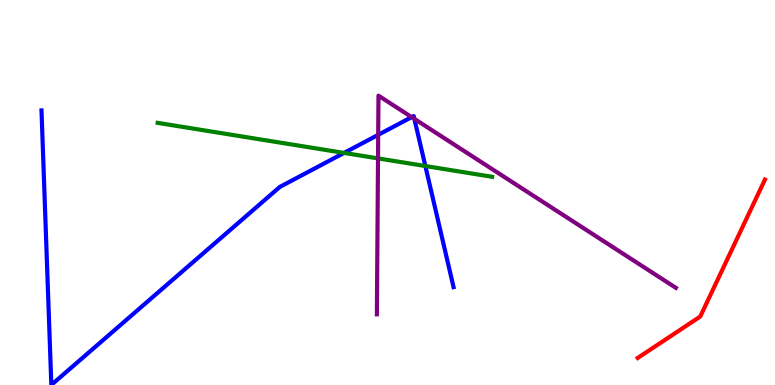[{'lines': ['blue', 'red'], 'intersections': []}, {'lines': ['green', 'red'], 'intersections': []}, {'lines': ['purple', 'red'], 'intersections': []}, {'lines': ['blue', 'green'], 'intersections': [{'x': 4.44, 'y': 6.03}, {'x': 5.49, 'y': 5.69}]}, {'lines': ['blue', 'purple'], 'intersections': [{'x': 4.88, 'y': 6.5}, {'x': 5.31, 'y': 6.96}, {'x': 5.35, 'y': 6.91}]}, {'lines': ['green', 'purple'], 'intersections': [{'x': 4.88, 'y': 5.89}]}]